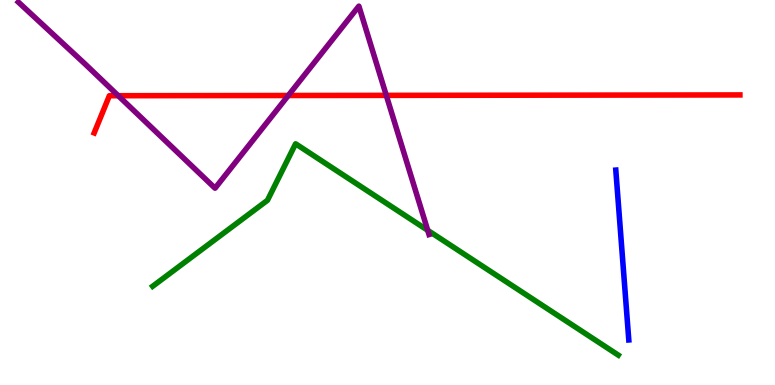[{'lines': ['blue', 'red'], 'intersections': []}, {'lines': ['green', 'red'], 'intersections': []}, {'lines': ['purple', 'red'], 'intersections': [{'x': 1.53, 'y': 7.51}, {'x': 3.72, 'y': 7.52}, {'x': 4.98, 'y': 7.52}]}, {'lines': ['blue', 'green'], 'intersections': []}, {'lines': ['blue', 'purple'], 'intersections': []}, {'lines': ['green', 'purple'], 'intersections': [{'x': 5.52, 'y': 4.02}]}]